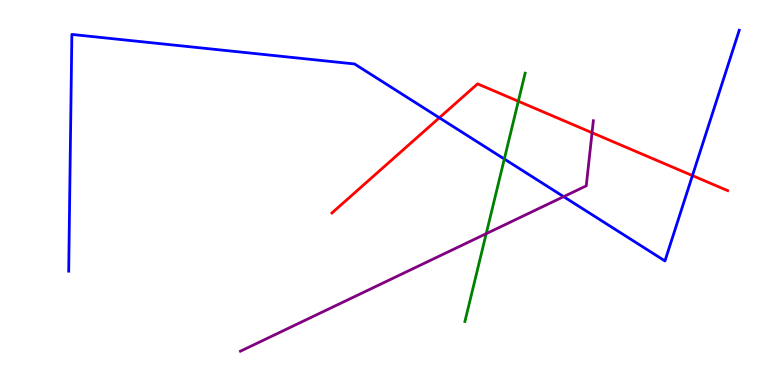[{'lines': ['blue', 'red'], 'intersections': [{'x': 5.67, 'y': 6.94}, {'x': 8.93, 'y': 5.44}]}, {'lines': ['green', 'red'], 'intersections': [{'x': 6.69, 'y': 7.37}]}, {'lines': ['purple', 'red'], 'intersections': [{'x': 7.64, 'y': 6.55}]}, {'lines': ['blue', 'green'], 'intersections': [{'x': 6.51, 'y': 5.87}]}, {'lines': ['blue', 'purple'], 'intersections': [{'x': 7.27, 'y': 4.89}]}, {'lines': ['green', 'purple'], 'intersections': [{'x': 6.27, 'y': 3.93}]}]